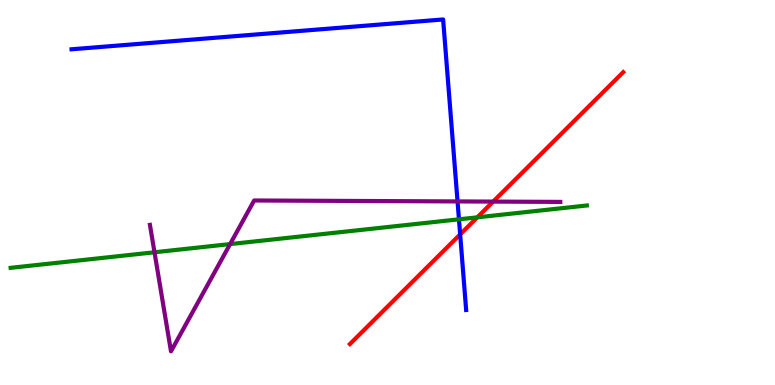[{'lines': ['blue', 'red'], 'intersections': [{'x': 5.94, 'y': 3.91}]}, {'lines': ['green', 'red'], 'intersections': [{'x': 6.16, 'y': 4.35}]}, {'lines': ['purple', 'red'], 'intersections': [{'x': 6.36, 'y': 4.76}]}, {'lines': ['blue', 'green'], 'intersections': [{'x': 5.92, 'y': 4.3}]}, {'lines': ['blue', 'purple'], 'intersections': [{'x': 5.9, 'y': 4.77}]}, {'lines': ['green', 'purple'], 'intersections': [{'x': 1.99, 'y': 3.45}, {'x': 2.97, 'y': 3.66}]}]